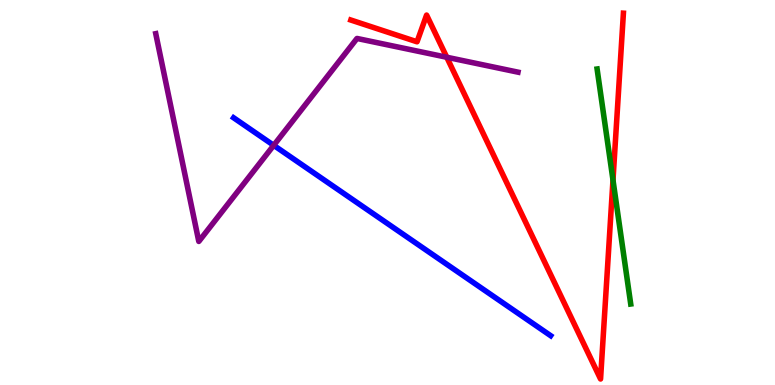[{'lines': ['blue', 'red'], 'intersections': []}, {'lines': ['green', 'red'], 'intersections': [{'x': 7.91, 'y': 5.32}]}, {'lines': ['purple', 'red'], 'intersections': [{'x': 5.76, 'y': 8.51}]}, {'lines': ['blue', 'green'], 'intersections': []}, {'lines': ['blue', 'purple'], 'intersections': [{'x': 3.53, 'y': 6.23}]}, {'lines': ['green', 'purple'], 'intersections': []}]